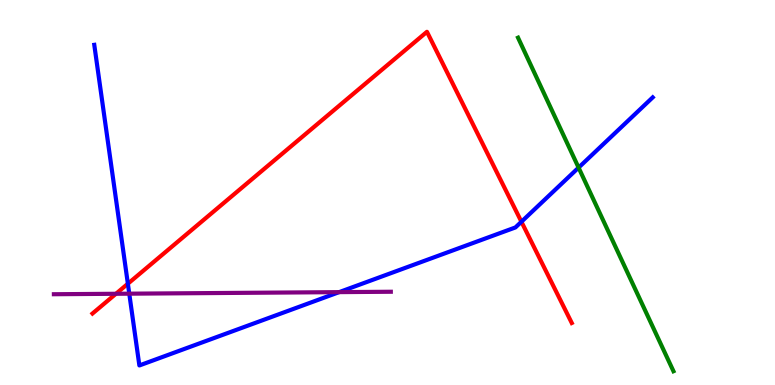[{'lines': ['blue', 'red'], 'intersections': [{'x': 1.65, 'y': 2.63}, {'x': 6.73, 'y': 4.24}]}, {'lines': ['green', 'red'], 'intersections': []}, {'lines': ['purple', 'red'], 'intersections': [{'x': 1.5, 'y': 2.37}]}, {'lines': ['blue', 'green'], 'intersections': [{'x': 7.47, 'y': 5.65}]}, {'lines': ['blue', 'purple'], 'intersections': [{'x': 1.67, 'y': 2.37}, {'x': 4.38, 'y': 2.41}]}, {'lines': ['green', 'purple'], 'intersections': []}]